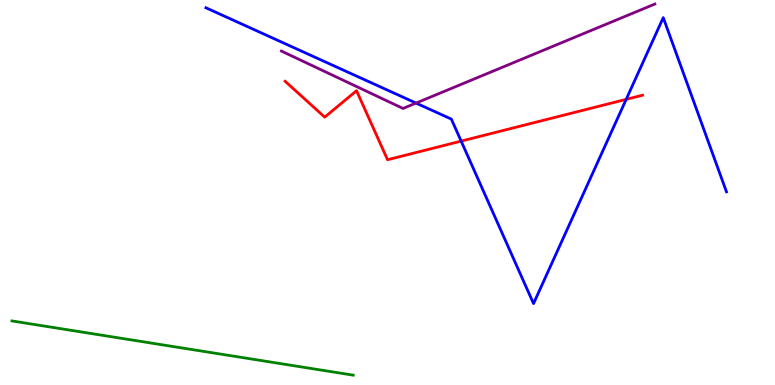[{'lines': ['blue', 'red'], 'intersections': [{'x': 5.95, 'y': 6.33}, {'x': 8.08, 'y': 7.42}]}, {'lines': ['green', 'red'], 'intersections': []}, {'lines': ['purple', 'red'], 'intersections': []}, {'lines': ['blue', 'green'], 'intersections': []}, {'lines': ['blue', 'purple'], 'intersections': [{'x': 5.37, 'y': 7.32}]}, {'lines': ['green', 'purple'], 'intersections': []}]